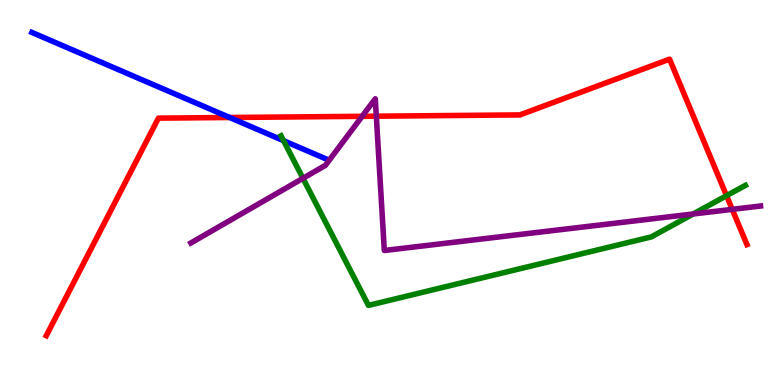[{'lines': ['blue', 'red'], 'intersections': [{'x': 2.96, 'y': 6.95}]}, {'lines': ['green', 'red'], 'intersections': [{'x': 9.37, 'y': 4.92}]}, {'lines': ['purple', 'red'], 'intersections': [{'x': 4.67, 'y': 6.98}, {'x': 4.86, 'y': 6.98}, {'x': 9.45, 'y': 4.56}]}, {'lines': ['blue', 'green'], 'intersections': [{'x': 3.66, 'y': 6.35}]}, {'lines': ['blue', 'purple'], 'intersections': []}, {'lines': ['green', 'purple'], 'intersections': [{'x': 3.91, 'y': 5.37}, {'x': 8.94, 'y': 4.44}]}]